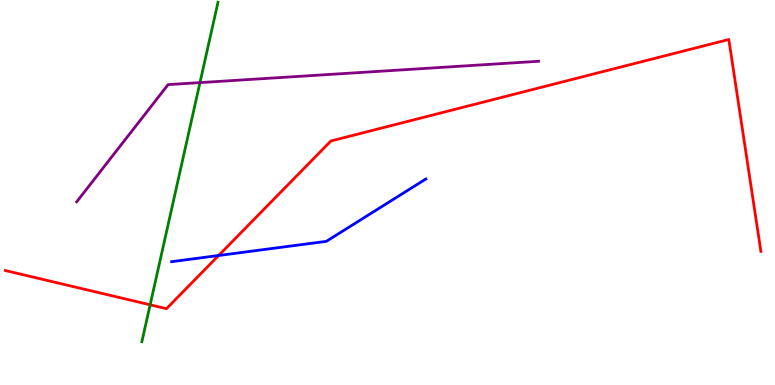[{'lines': ['blue', 'red'], 'intersections': [{'x': 2.82, 'y': 3.36}]}, {'lines': ['green', 'red'], 'intersections': [{'x': 1.94, 'y': 2.08}]}, {'lines': ['purple', 'red'], 'intersections': []}, {'lines': ['blue', 'green'], 'intersections': []}, {'lines': ['blue', 'purple'], 'intersections': []}, {'lines': ['green', 'purple'], 'intersections': [{'x': 2.58, 'y': 7.85}]}]